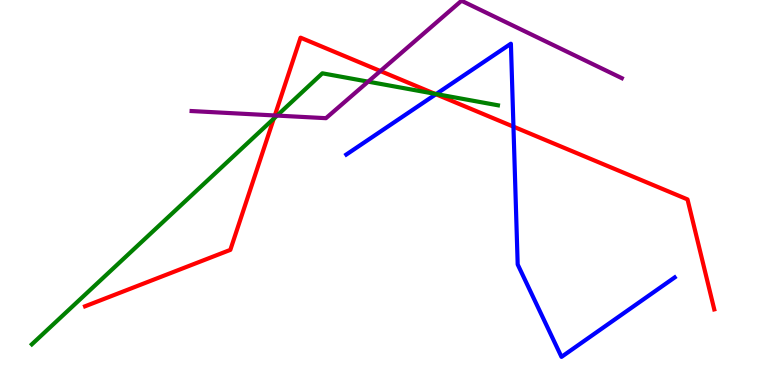[{'lines': ['blue', 'red'], 'intersections': [{'x': 5.62, 'y': 7.55}, {'x': 6.63, 'y': 6.71}]}, {'lines': ['green', 'red'], 'intersections': [{'x': 3.53, 'y': 6.92}, {'x': 5.61, 'y': 7.56}]}, {'lines': ['purple', 'red'], 'intersections': [{'x': 3.55, 'y': 7.0}, {'x': 4.91, 'y': 8.15}]}, {'lines': ['blue', 'green'], 'intersections': [{'x': 5.63, 'y': 7.56}]}, {'lines': ['blue', 'purple'], 'intersections': []}, {'lines': ['green', 'purple'], 'intersections': [{'x': 3.57, 'y': 7.0}, {'x': 4.75, 'y': 7.88}]}]